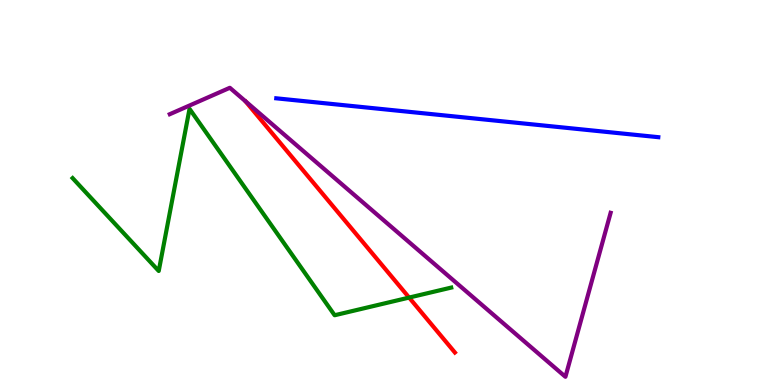[{'lines': ['blue', 'red'], 'intersections': []}, {'lines': ['green', 'red'], 'intersections': [{'x': 5.28, 'y': 2.27}]}, {'lines': ['purple', 'red'], 'intersections': []}, {'lines': ['blue', 'green'], 'intersections': []}, {'lines': ['blue', 'purple'], 'intersections': []}, {'lines': ['green', 'purple'], 'intersections': []}]